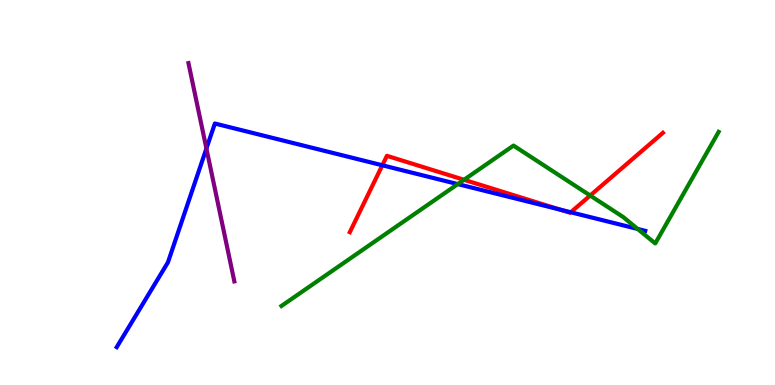[{'lines': ['blue', 'red'], 'intersections': [{'x': 4.93, 'y': 5.71}, {'x': 7.22, 'y': 4.56}, {'x': 7.36, 'y': 4.49}]}, {'lines': ['green', 'red'], 'intersections': [{'x': 5.99, 'y': 5.33}, {'x': 7.62, 'y': 4.92}]}, {'lines': ['purple', 'red'], 'intersections': []}, {'lines': ['blue', 'green'], 'intersections': [{'x': 5.91, 'y': 5.22}, {'x': 8.23, 'y': 4.05}]}, {'lines': ['blue', 'purple'], 'intersections': [{'x': 2.66, 'y': 6.14}]}, {'lines': ['green', 'purple'], 'intersections': []}]